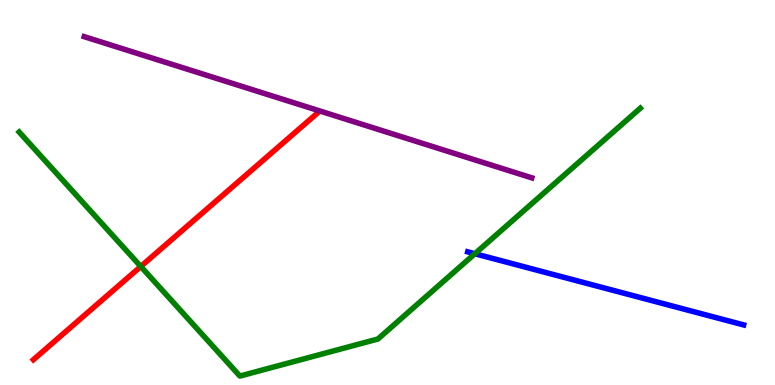[{'lines': ['blue', 'red'], 'intersections': []}, {'lines': ['green', 'red'], 'intersections': [{'x': 1.82, 'y': 3.08}]}, {'lines': ['purple', 'red'], 'intersections': []}, {'lines': ['blue', 'green'], 'intersections': [{'x': 6.13, 'y': 3.41}]}, {'lines': ['blue', 'purple'], 'intersections': []}, {'lines': ['green', 'purple'], 'intersections': []}]